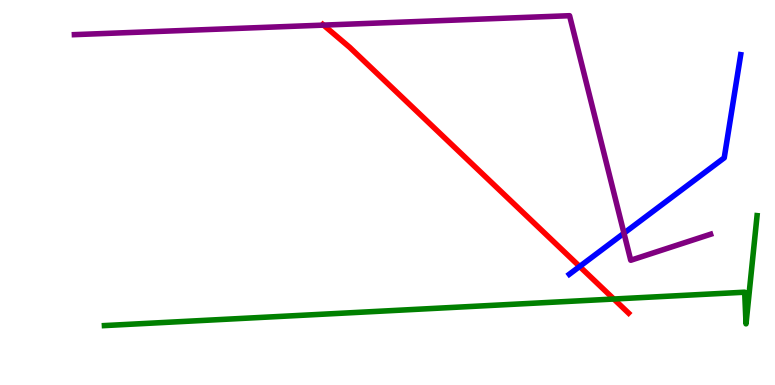[{'lines': ['blue', 'red'], 'intersections': [{'x': 7.48, 'y': 3.08}]}, {'lines': ['green', 'red'], 'intersections': [{'x': 7.92, 'y': 2.23}]}, {'lines': ['purple', 'red'], 'intersections': [{'x': 4.17, 'y': 9.35}]}, {'lines': ['blue', 'green'], 'intersections': []}, {'lines': ['blue', 'purple'], 'intersections': [{'x': 8.05, 'y': 3.94}]}, {'lines': ['green', 'purple'], 'intersections': []}]